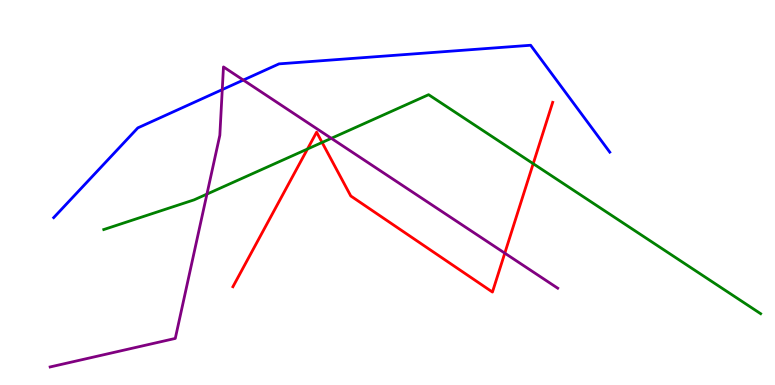[{'lines': ['blue', 'red'], 'intersections': []}, {'lines': ['green', 'red'], 'intersections': [{'x': 3.97, 'y': 6.13}, {'x': 4.16, 'y': 6.3}, {'x': 6.88, 'y': 5.75}]}, {'lines': ['purple', 'red'], 'intersections': [{'x': 6.51, 'y': 3.42}]}, {'lines': ['blue', 'green'], 'intersections': []}, {'lines': ['blue', 'purple'], 'intersections': [{'x': 2.87, 'y': 7.67}, {'x': 3.14, 'y': 7.92}]}, {'lines': ['green', 'purple'], 'intersections': [{'x': 2.67, 'y': 4.96}, {'x': 4.28, 'y': 6.41}]}]